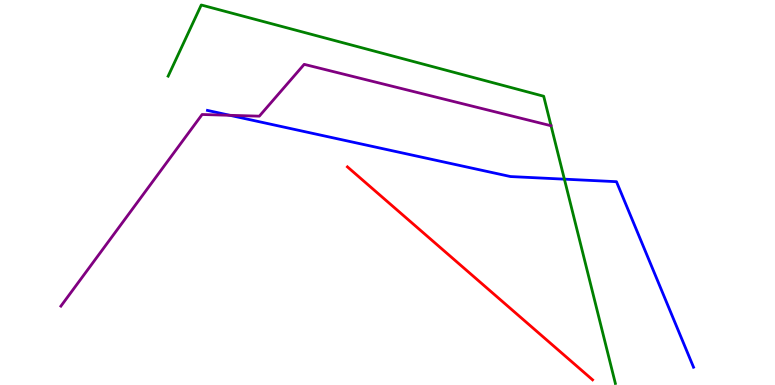[{'lines': ['blue', 'red'], 'intersections': []}, {'lines': ['green', 'red'], 'intersections': []}, {'lines': ['purple', 'red'], 'intersections': []}, {'lines': ['blue', 'green'], 'intersections': [{'x': 7.28, 'y': 5.35}]}, {'lines': ['blue', 'purple'], 'intersections': [{'x': 2.97, 'y': 7.01}]}, {'lines': ['green', 'purple'], 'intersections': []}]